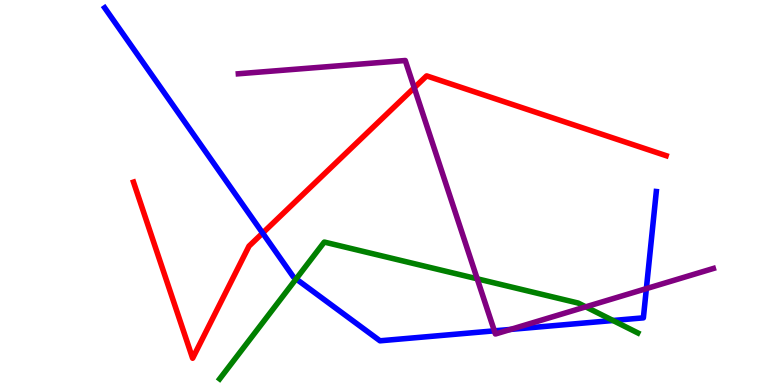[{'lines': ['blue', 'red'], 'intersections': [{'x': 3.39, 'y': 3.95}]}, {'lines': ['green', 'red'], 'intersections': []}, {'lines': ['purple', 'red'], 'intersections': [{'x': 5.35, 'y': 7.72}]}, {'lines': ['blue', 'green'], 'intersections': [{'x': 3.82, 'y': 2.76}, {'x': 7.91, 'y': 1.68}]}, {'lines': ['blue', 'purple'], 'intersections': [{'x': 6.38, 'y': 1.41}, {'x': 6.59, 'y': 1.44}, {'x': 8.34, 'y': 2.5}]}, {'lines': ['green', 'purple'], 'intersections': [{'x': 6.16, 'y': 2.76}, {'x': 7.56, 'y': 2.03}]}]